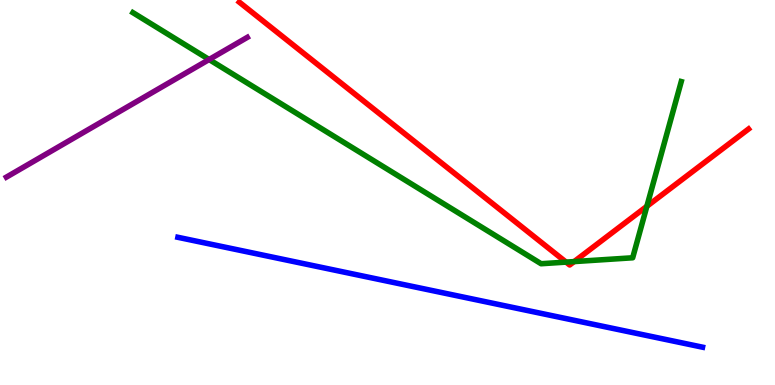[{'lines': ['blue', 'red'], 'intersections': []}, {'lines': ['green', 'red'], 'intersections': [{'x': 7.3, 'y': 3.19}, {'x': 7.41, 'y': 3.21}, {'x': 8.35, 'y': 4.64}]}, {'lines': ['purple', 'red'], 'intersections': []}, {'lines': ['blue', 'green'], 'intersections': []}, {'lines': ['blue', 'purple'], 'intersections': []}, {'lines': ['green', 'purple'], 'intersections': [{'x': 2.7, 'y': 8.45}]}]